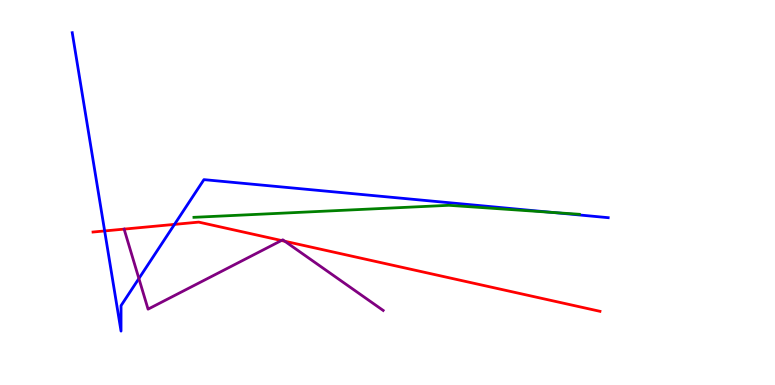[{'lines': ['blue', 'red'], 'intersections': [{'x': 1.35, 'y': 4.0}, {'x': 2.25, 'y': 4.17}]}, {'lines': ['green', 'red'], 'intersections': []}, {'lines': ['purple', 'red'], 'intersections': [{'x': 3.63, 'y': 3.75}, {'x': 3.67, 'y': 3.73}]}, {'lines': ['blue', 'green'], 'intersections': [{'x': 7.13, 'y': 4.48}]}, {'lines': ['blue', 'purple'], 'intersections': [{'x': 1.79, 'y': 2.77}]}, {'lines': ['green', 'purple'], 'intersections': []}]